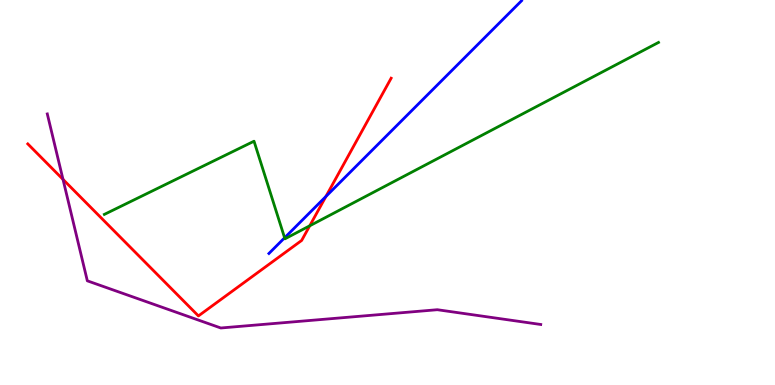[{'lines': ['blue', 'red'], 'intersections': [{'x': 4.21, 'y': 4.9}]}, {'lines': ['green', 'red'], 'intersections': [{'x': 4.0, 'y': 4.14}]}, {'lines': ['purple', 'red'], 'intersections': [{'x': 0.813, 'y': 5.34}]}, {'lines': ['blue', 'green'], 'intersections': [{'x': 3.67, 'y': 3.82}]}, {'lines': ['blue', 'purple'], 'intersections': []}, {'lines': ['green', 'purple'], 'intersections': []}]